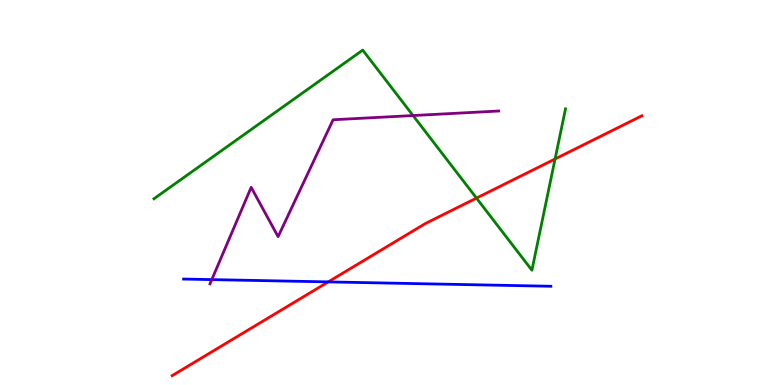[{'lines': ['blue', 'red'], 'intersections': [{'x': 4.24, 'y': 2.68}]}, {'lines': ['green', 'red'], 'intersections': [{'x': 6.15, 'y': 4.85}, {'x': 7.16, 'y': 5.87}]}, {'lines': ['purple', 'red'], 'intersections': []}, {'lines': ['blue', 'green'], 'intersections': []}, {'lines': ['blue', 'purple'], 'intersections': [{'x': 2.73, 'y': 2.74}]}, {'lines': ['green', 'purple'], 'intersections': [{'x': 5.33, 'y': 7.0}]}]